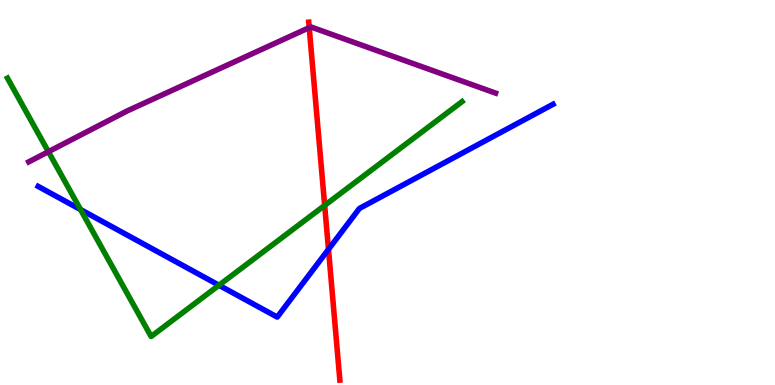[{'lines': ['blue', 'red'], 'intersections': [{'x': 4.24, 'y': 3.52}]}, {'lines': ['green', 'red'], 'intersections': [{'x': 4.19, 'y': 4.66}]}, {'lines': ['purple', 'red'], 'intersections': [{'x': 3.99, 'y': 9.28}]}, {'lines': ['blue', 'green'], 'intersections': [{'x': 1.04, 'y': 4.56}, {'x': 2.83, 'y': 2.59}]}, {'lines': ['blue', 'purple'], 'intersections': []}, {'lines': ['green', 'purple'], 'intersections': [{'x': 0.624, 'y': 6.06}]}]